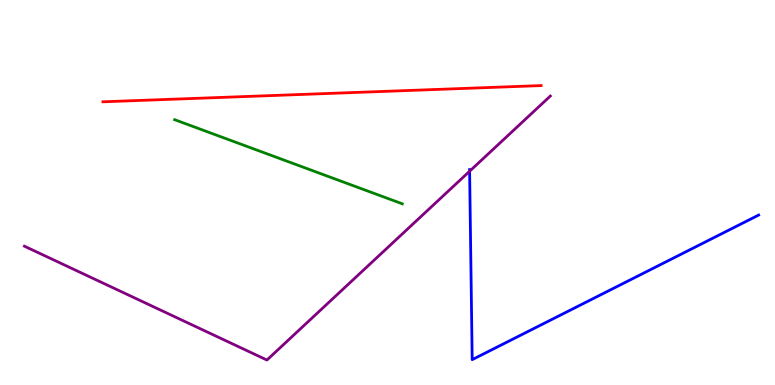[{'lines': ['blue', 'red'], 'intersections': []}, {'lines': ['green', 'red'], 'intersections': []}, {'lines': ['purple', 'red'], 'intersections': []}, {'lines': ['blue', 'green'], 'intersections': []}, {'lines': ['blue', 'purple'], 'intersections': [{'x': 6.06, 'y': 5.55}]}, {'lines': ['green', 'purple'], 'intersections': []}]